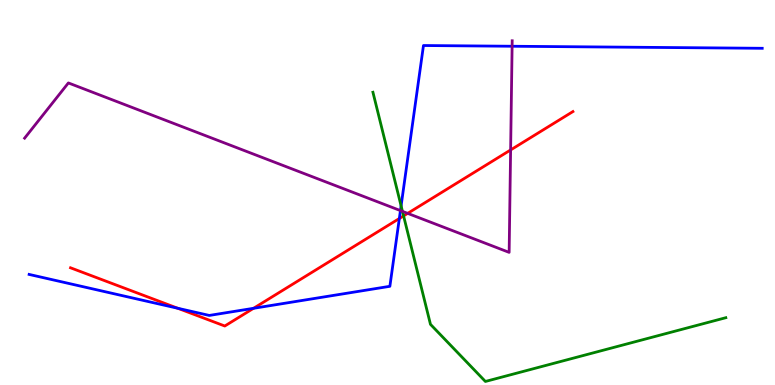[{'lines': ['blue', 'red'], 'intersections': [{'x': 2.29, 'y': 1.99}, {'x': 3.27, 'y': 1.99}, {'x': 5.15, 'y': 4.32}]}, {'lines': ['green', 'red'], 'intersections': [{'x': 5.21, 'y': 4.39}]}, {'lines': ['purple', 'red'], 'intersections': [{'x': 5.26, 'y': 4.46}, {'x': 6.59, 'y': 6.11}]}, {'lines': ['blue', 'green'], 'intersections': [{'x': 5.18, 'y': 4.65}]}, {'lines': ['blue', 'purple'], 'intersections': [{'x': 5.17, 'y': 4.53}, {'x': 6.61, 'y': 8.8}]}, {'lines': ['green', 'purple'], 'intersections': [{'x': 5.19, 'y': 4.51}]}]